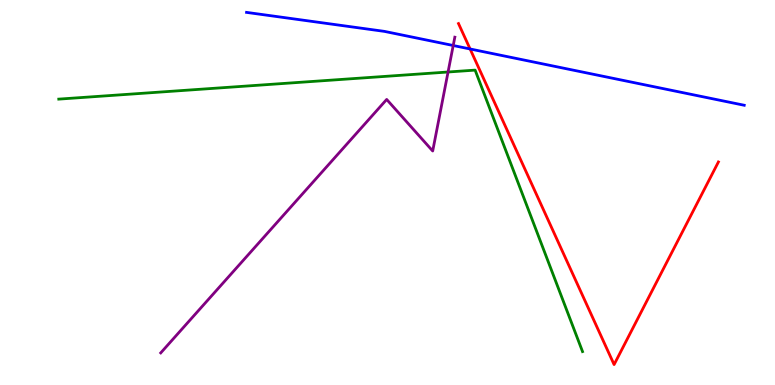[{'lines': ['blue', 'red'], 'intersections': [{'x': 6.07, 'y': 8.73}]}, {'lines': ['green', 'red'], 'intersections': []}, {'lines': ['purple', 'red'], 'intersections': []}, {'lines': ['blue', 'green'], 'intersections': []}, {'lines': ['blue', 'purple'], 'intersections': [{'x': 5.85, 'y': 8.82}]}, {'lines': ['green', 'purple'], 'intersections': [{'x': 5.78, 'y': 8.13}]}]